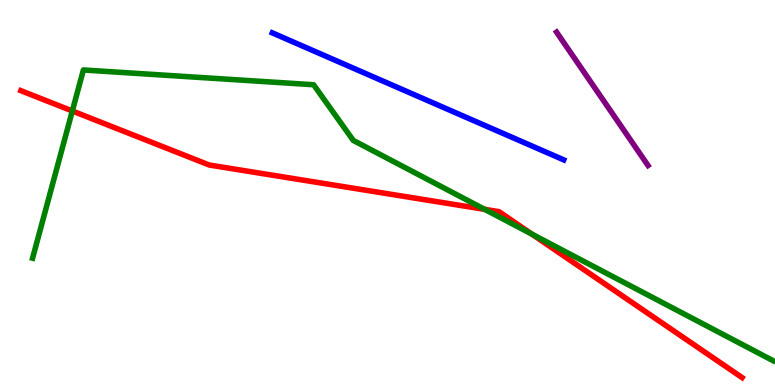[{'lines': ['blue', 'red'], 'intersections': []}, {'lines': ['green', 'red'], 'intersections': [{'x': 0.933, 'y': 7.12}, {'x': 6.25, 'y': 4.56}, {'x': 6.86, 'y': 3.92}]}, {'lines': ['purple', 'red'], 'intersections': []}, {'lines': ['blue', 'green'], 'intersections': []}, {'lines': ['blue', 'purple'], 'intersections': []}, {'lines': ['green', 'purple'], 'intersections': []}]